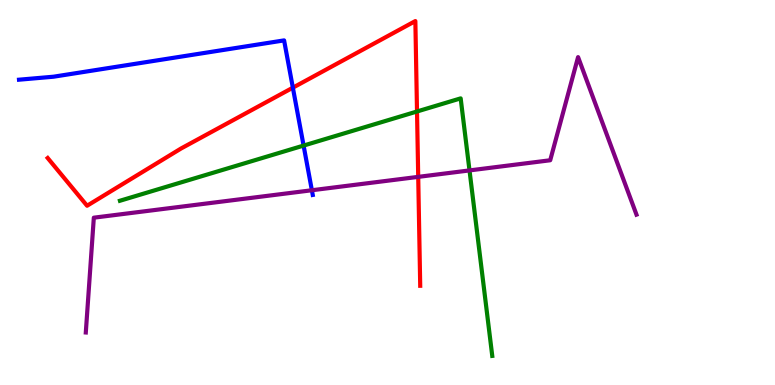[{'lines': ['blue', 'red'], 'intersections': [{'x': 3.78, 'y': 7.72}]}, {'lines': ['green', 'red'], 'intersections': [{'x': 5.38, 'y': 7.1}]}, {'lines': ['purple', 'red'], 'intersections': [{'x': 5.4, 'y': 5.41}]}, {'lines': ['blue', 'green'], 'intersections': [{'x': 3.92, 'y': 6.22}]}, {'lines': ['blue', 'purple'], 'intersections': [{'x': 4.02, 'y': 5.06}]}, {'lines': ['green', 'purple'], 'intersections': [{'x': 6.06, 'y': 5.57}]}]